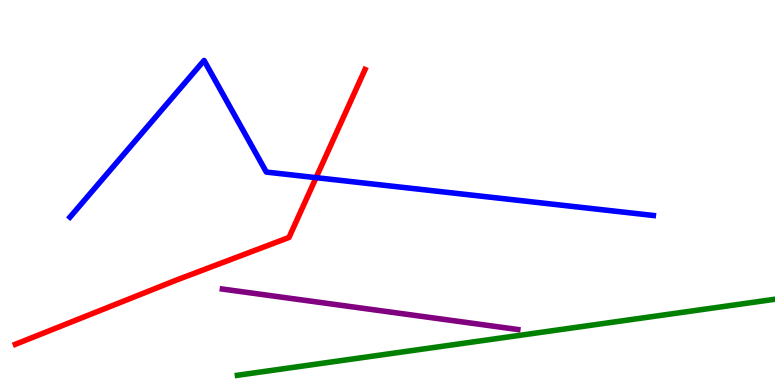[{'lines': ['blue', 'red'], 'intersections': [{'x': 4.08, 'y': 5.39}]}, {'lines': ['green', 'red'], 'intersections': []}, {'lines': ['purple', 'red'], 'intersections': []}, {'lines': ['blue', 'green'], 'intersections': []}, {'lines': ['blue', 'purple'], 'intersections': []}, {'lines': ['green', 'purple'], 'intersections': []}]